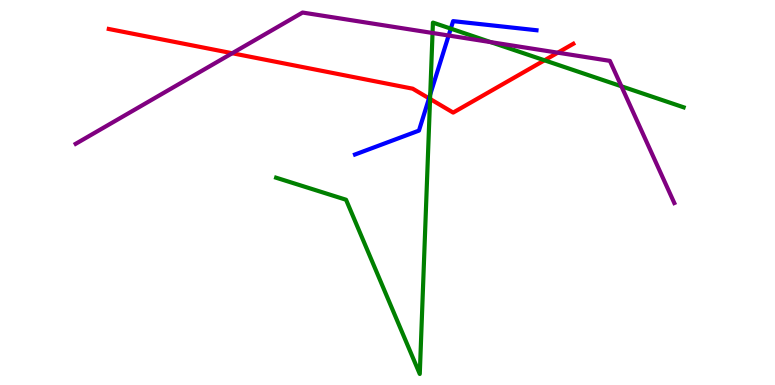[{'lines': ['blue', 'red'], 'intersections': [{'x': 5.54, 'y': 7.45}]}, {'lines': ['green', 'red'], 'intersections': [{'x': 5.55, 'y': 7.43}, {'x': 7.03, 'y': 8.43}]}, {'lines': ['purple', 'red'], 'intersections': [{'x': 3.0, 'y': 8.62}, {'x': 7.2, 'y': 8.63}]}, {'lines': ['blue', 'green'], 'intersections': [{'x': 5.55, 'y': 7.55}, {'x': 5.82, 'y': 9.26}]}, {'lines': ['blue', 'purple'], 'intersections': [{'x': 5.79, 'y': 9.08}]}, {'lines': ['green', 'purple'], 'intersections': [{'x': 5.58, 'y': 9.14}, {'x': 6.33, 'y': 8.91}, {'x': 8.02, 'y': 7.76}]}]